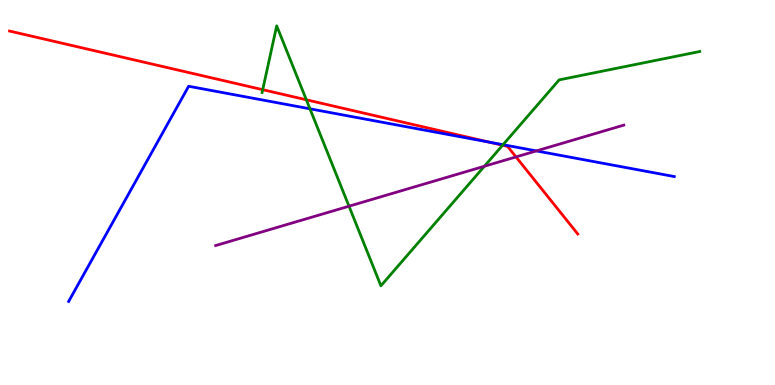[{'lines': ['blue', 'red'], 'intersections': [{'x': 6.31, 'y': 6.31}]}, {'lines': ['green', 'red'], 'intersections': [{'x': 3.39, 'y': 7.67}, {'x': 3.95, 'y': 7.41}, {'x': 6.48, 'y': 6.23}]}, {'lines': ['purple', 'red'], 'intersections': [{'x': 6.66, 'y': 5.92}]}, {'lines': ['blue', 'green'], 'intersections': [{'x': 4.0, 'y': 7.17}, {'x': 6.49, 'y': 6.24}]}, {'lines': ['blue', 'purple'], 'intersections': [{'x': 6.92, 'y': 6.08}]}, {'lines': ['green', 'purple'], 'intersections': [{'x': 4.5, 'y': 4.64}, {'x': 6.25, 'y': 5.68}]}]